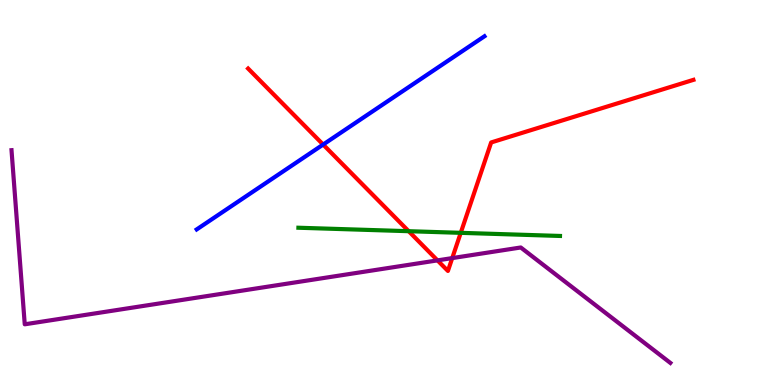[{'lines': ['blue', 'red'], 'intersections': [{'x': 4.17, 'y': 6.25}]}, {'lines': ['green', 'red'], 'intersections': [{'x': 5.27, 'y': 3.99}, {'x': 5.95, 'y': 3.95}]}, {'lines': ['purple', 'red'], 'intersections': [{'x': 5.65, 'y': 3.24}, {'x': 5.84, 'y': 3.3}]}, {'lines': ['blue', 'green'], 'intersections': []}, {'lines': ['blue', 'purple'], 'intersections': []}, {'lines': ['green', 'purple'], 'intersections': []}]